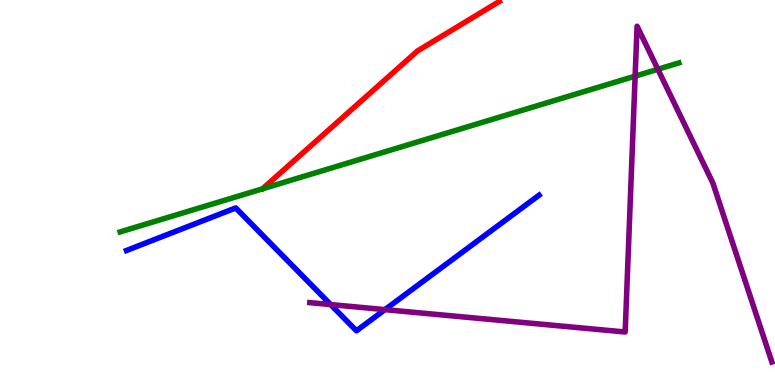[{'lines': ['blue', 'red'], 'intersections': []}, {'lines': ['green', 'red'], 'intersections': []}, {'lines': ['purple', 'red'], 'intersections': []}, {'lines': ['blue', 'green'], 'intersections': []}, {'lines': ['blue', 'purple'], 'intersections': [{'x': 4.27, 'y': 2.09}, {'x': 4.97, 'y': 1.96}]}, {'lines': ['green', 'purple'], 'intersections': [{'x': 8.2, 'y': 8.02}, {'x': 8.49, 'y': 8.2}]}]